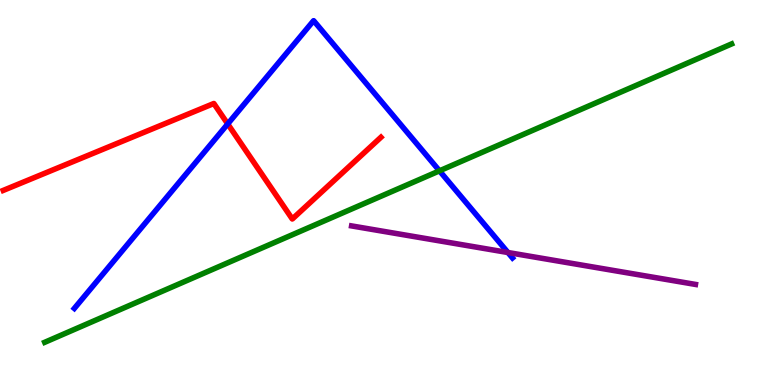[{'lines': ['blue', 'red'], 'intersections': [{'x': 2.94, 'y': 6.78}]}, {'lines': ['green', 'red'], 'intersections': []}, {'lines': ['purple', 'red'], 'intersections': []}, {'lines': ['blue', 'green'], 'intersections': [{'x': 5.67, 'y': 5.56}]}, {'lines': ['blue', 'purple'], 'intersections': [{'x': 6.55, 'y': 3.44}]}, {'lines': ['green', 'purple'], 'intersections': []}]